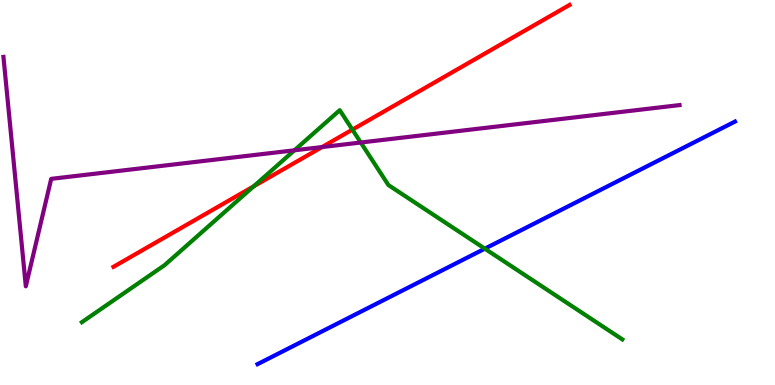[{'lines': ['blue', 'red'], 'intersections': []}, {'lines': ['green', 'red'], 'intersections': [{'x': 3.27, 'y': 5.16}, {'x': 4.55, 'y': 6.63}]}, {'lines': ['purple', 'red'], 'intersections': [{'x': 4.16, 'y': 6.18}]}, {'lines': ['blue', 'green'], 'intersections': [{'x': 6.26, 'y': 3.54}]}, {'lines': ['blue', 'purple'], 'intersections': []}, {'lines': ['green', 'purple'], 'intersections': [{'x': 3.8, 'y': 6.1}, {'x': 4.66, 'y': 6.3}]}]